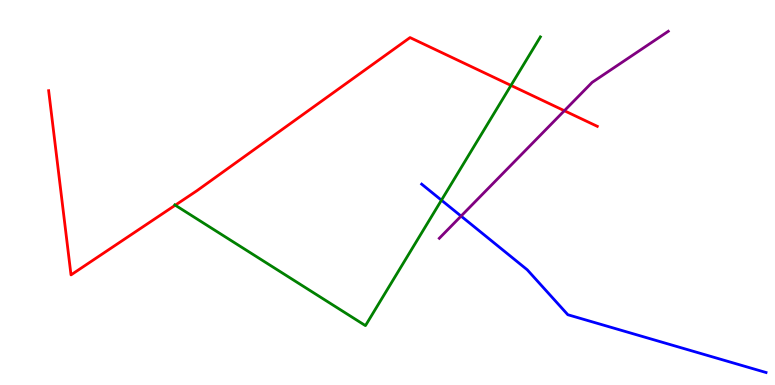[{'lines': ['blue', 'red'], 'intersections': []}, {'lines': ['green', 'red'], 'intersections': [{'x': 2.26, 'y': 4.67}, {'x': 6.59, 'y': 7.78}]}, {'lines': ['purple', 'red'], 'intersections': [{'x': 7.28, 'y': 7.12}]}, {'lines': ['blue', 'green'], 'intersections': [{'x': 5.7, 'y': 4.8}]}, {'lines': ['blue', 'purple'], 'intersections': [{'x': 5.95, 'y': 4.39}]}, {'lines': ['green', 'purple'], 'intersections': []}]